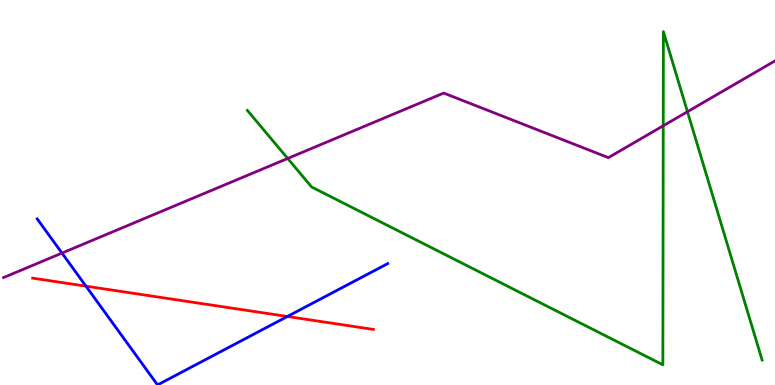[{'lines': ['blue', 'red'], 'intersections': [{'x': 1.11, 'y': 2.57}, {'x': 3.71, 'y': 1.78}]}, {'lines': ['green', 'red'], 'intersections': []}, {'lines': ['purple', 'red'], 'intersections': []}, {'lines': ['blue', 'green'], 'intersections': []}, {'lines': ['blue', 'purple'], 'intersections': [{'x': 0.8, 'y': 3.43}]}, {'lines': ['green', 'purple'], 'intersections': [{'x': 3.71, 'y': 5.88}, {'x': 8.56, 'y': 6.73}, {'x': 8.87, 'y': 7.1}]}]